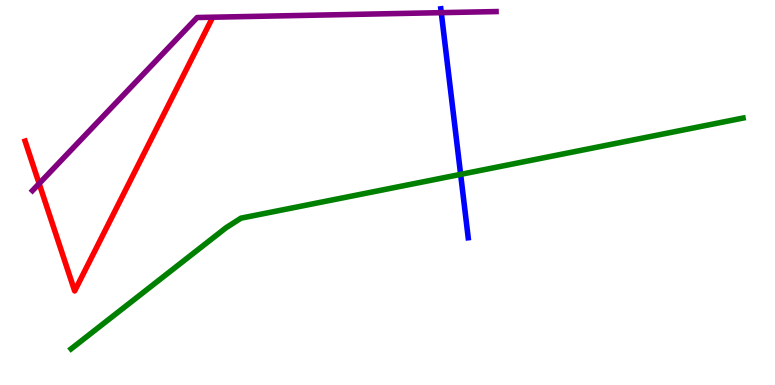[{'lines': ['blue', 'red'], 'intersections': []}, {'lines': ['green', 'red'], 'intersections': []}, {'lines': ['purple', 'red'], 'intersections': [{'x': 0.505, 'y': 5.23}]}, {'lines': ['blue', 'green'], 'intersections': [{'x': 5.94, 'y': 5.47}]}, {'lines': ['blue', 'purple'], 'intersections': [{'x': 5.69, 'y': 9.67}]}, {'lines': ['green', 'purple'], 'intersections': []}]